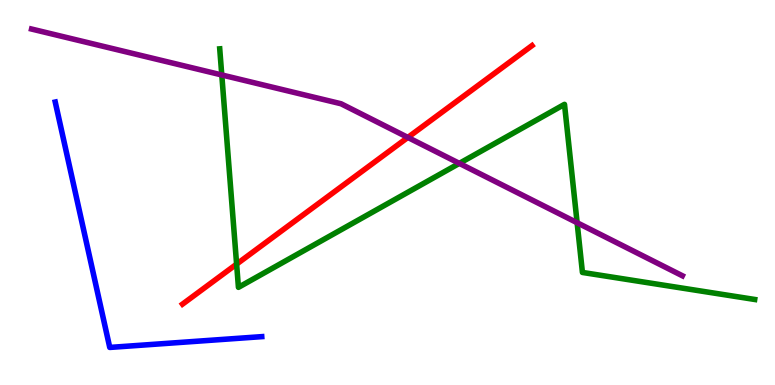[{'lines': ['blue', 'red'], 'intersections': []}, {'lines': ['green', 'red'], 'intersections': [{'x': 3.05, 'y': 3.14}]}, {'lines': ['purple', 'red'], 'intersections': [{'x': 5.26, 'y': 6.43}]}, {'lines': ['blue', 'green'], 'intersections': []}, {'lines': ['blue', 'purple'], 'intersections': []}, {'lines': ['green', 'purple'], 'intersections': [{'x': 2.86, 'y': 8.05}, {'x': 5.93, 'y': 5.76}, {'x': 7.45, 'y': 4.22}]}]